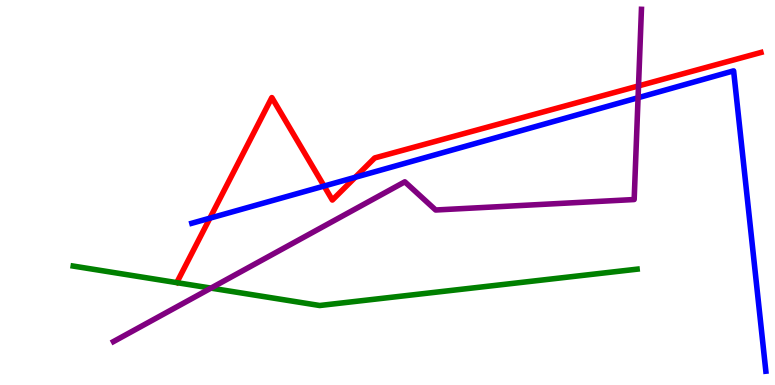[{'lines': ['blue', 'red'], 'intersections': [{'x': 2.71, 'y': 4.33}, {'x': 4.18, 'y': 5.17}, {'x': 4.58, 'y': 5.4}]}, {'lines': ['green', 'red'], 'intersections': []}, {'lines': ['purple', 'red'], 'intersections': [{'x': 8.24, 'y': 7.77}]}, {'lines': ['blue', 'green'], 'intersections': []}, {'lines': ['blue', 'purple'], 'intersections': [{'x': 8.23, 'y': 7.46}]}, {'lines': ['green', 'purple'], 'intersections': [{'x': 2.72, 'y': 2.52}]}]